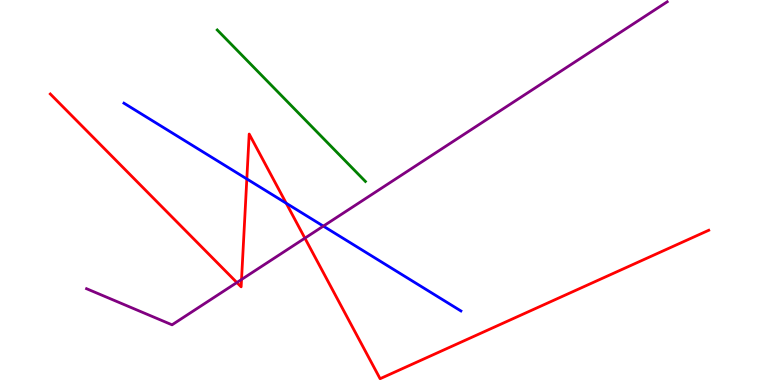[{'lines': ['blue', 'red'], 'intersections': [{'x': 3.18, 'y': 5.35}, {'x': 3.69, 'y': 4.72}]}, {'lines': ['green', 'red'], 'intersections': []}, {'lines': ['purple', 'red'], 'intersections': [{'x': 3.06, 'y': 2.66}, {'x': 3.12, 'y': 2.74}, {'x': 3.93, 'y': 3.81}]}, {'lines': ['blue', 'green'], 'intersections': []}, {'lines': ['blue', 'purple'], 'intersections': [{'x': 4.17, 'y': 4.13}]}, {'lines': ['green', 'purple'], 'intersections': []}]